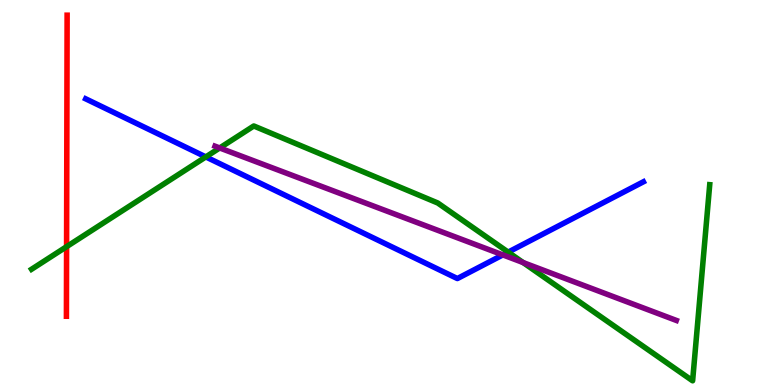[{'lines': ['blue', 'red'], 'intersections': []}, {'lines': ['green', 'red'], 'intersections': [{'x': 0.859, 'y': 3.59}]}, {'lines': ['purple', 'red'], 'intersections': []}, {'lines': ['blue', 'green'], 'intersections': [{'x': 2.66, 'y': 5.92}, {'x': 6.56, 'y': 3.45}]}, {'lines': ['blue', 'purple'], 'intersections': [{'x': 6.49, 'y': 3.38}]}, {'lines': ['green', 'purple'], 'intersections': [{'x': 2.83, 'y': 6.16}, {'x': 6.75, 'y': 3.18}]}]